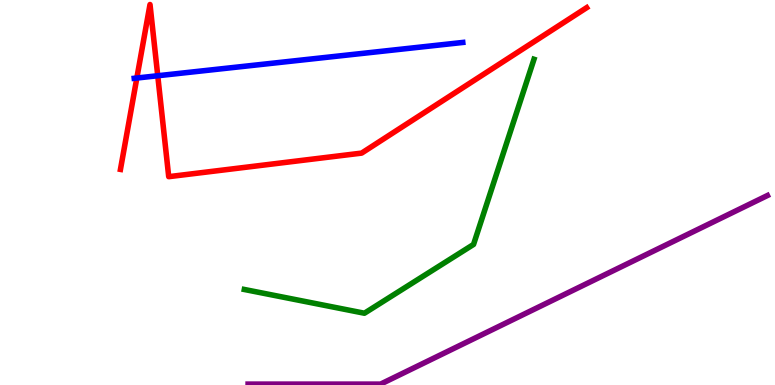[{'lines': ['blue', 'red'], 'intersections': [{'x': 1.77, 'y': 7.97}, {'x': 2.04, 'y': 8.03}]}, {'lines': ['green', 'red'], 'intersections': []}, {'lines': ['purple', 'red'], 'intersections': []}, {'lines': ['blue', 'green'], 'intersections': []}, {'lines': ['blue', 'purple'], 'intersections': []}, {'lines': ['green', 'purple'], 'intersections': []}]